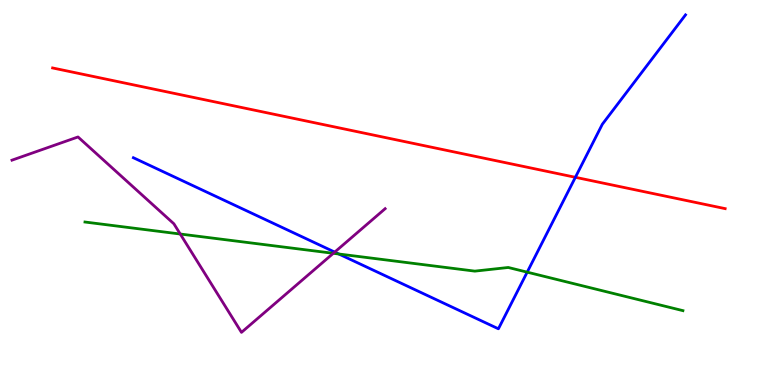[{'lines': ['blue', 'red'], 'intersections': [{'x': 7.42, 'y': 5.39}]}, {'lines': ['green', 'red'], 'intersections': []}, {'lines': ['purple', 'red'], 'intersections': []}, {'lines': ['blue', 'green'], 'intersections': [{'x': 4.37, 'y': 3.4}, {'x': 6.8, 'y': 2.93}]}, {'lines': ['blue', 'purple'], 'intersections': [{'x': 4.32, 'y': 3.45}]}, {'lines': ['green', 'purple'], 'intersections': [{'x': 2.33, 'y': 3.92}, {'x': 4.3, 'y': 3.42}]}]